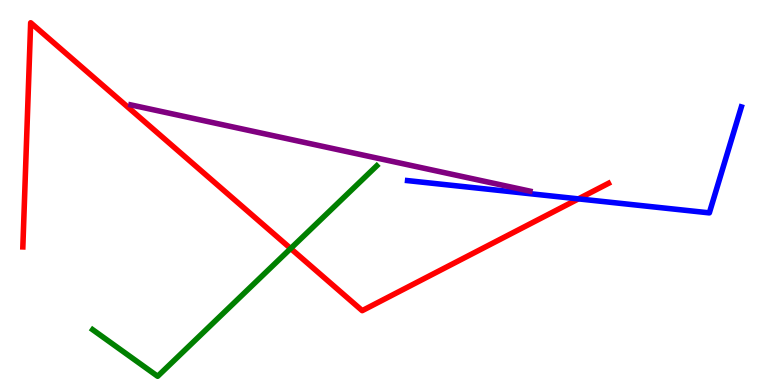[{'lines': ['blue', 'red'], 'intersections': [{'x': 7.46, 'y': 4.83}]}, {'lines': ['green', 'red'], 'intersections': [{'x': 3.75, 'y': 3.55}]}, {'lines': ['purple', 'red'], 'intersections': []}, {'lines': ['blue', 'green'], 'intersections': []}, {'lines': ['blue', 'purple'], 'intersections': []}, {'lines': ['green', 'purple'], 'intersections': []}]